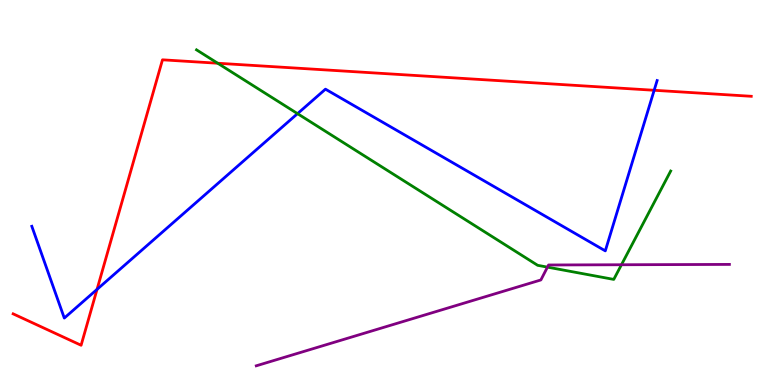[{'lines': ['blue', 'red'], 'intersections': [{'x': 1.25, 'y': 2.48}, {'x': 8.44, 'y': 7.66}]}, {'lines': ['green', 'red'], 'intersections': [{'x': 2.81, 'y': 8.36}]}, {'lines': ['purple', 'red'], 'intersections': []}, {'lines': ['blue', 'green'], 'intersections': [{'x': 3.84, 'y': 7.05}]}, {'lines': ['blue', 'purple'], 'intersections': []}, {'lines': ['green', 'purple'], 'intersections': [{'x': 7.06, 'y': 3.06}, {'x': 8.02, 'y': 3.12}]}]